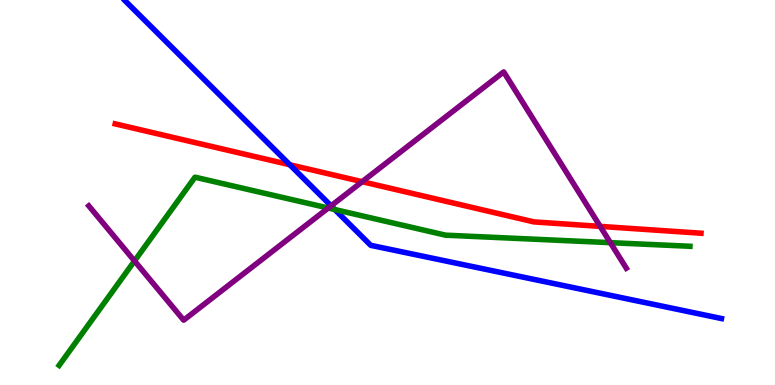[{'lines': ['blue', 'red'], 'intersections': [{'x': 3.74, 'y': 5.72}]}, {'lines': ['green', 'red'], 'intersections': []}, {'lines': ['purple', 'red'], 'intersections': [{'x': 4.67, 'y': 5.28}, {'x': 7.74, 'y': 4.12}]}, {'lines': ['blue', 'green'], 'intersections': [{'x': 4.32, 'y': 4.56}]}, {'lines': ['blue', 'purple'], 'intersections': [{'x': 4.27, 'y': 4.65}]}, {'lines': ['green', 'purple'], 'intersections': [{'x': 1.74, 'y': 3.22}, {'x': 4.24, 'y': 4.6}, {'x': 7.88, 'y': 3.7}]}]